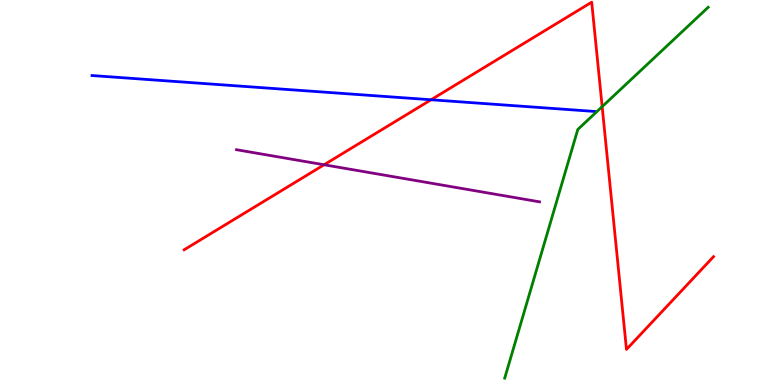[{'lines': ['blue', 'red'], 'intersections': [{'x': 5.56, 'y': 7.41}]}, {'lines': ['green', 'red'], 'intersections': [{'x': 7.77, 'y': 7.23}]}, {'lines': ['purple', 'red'], 'intersections': [{'x': 4.18, 'y': 5.72}]}, {'lines': ['blue', 'green'], 'intersections': []}, {'lines': ['blue', 'purple'], 'intersections': []}, {'lines': ['green', 'purple'], 'intersections': []}]